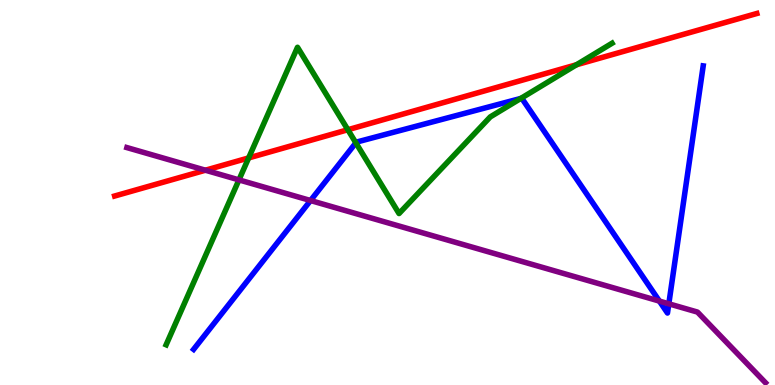[{'lines': ['blue', 'red'], 'intersections': []}, {'lines': ['green', 'red'], 'intersections': [{'x': 3.21, 'y': 5.9}, {'x': 4.49, 'y': 6.63}, {'x': 7.44, 'y': 8.32}]}, {'lines': ['purple', 'red'], 'intersections': [{'x': 2.65, 'y': 5.58}]}, {'lines': ['blue', 'green'], 'intersections': [{'x': 4.59, 'y': 6.29}, {'x': 6.72, 'y': 7.44}]}, {'lines': ['blue', 'purple'], 'intersections': [{'x': 4.01, 'y': 4.79}, {'x': 8.51, 'y': 2.18}, {'x': 8.63, 'y': 2.11}]}, {'lines': ['green', 'purple'], 'intersections': [{'x': 3.08, 'y': 5.33}]}]